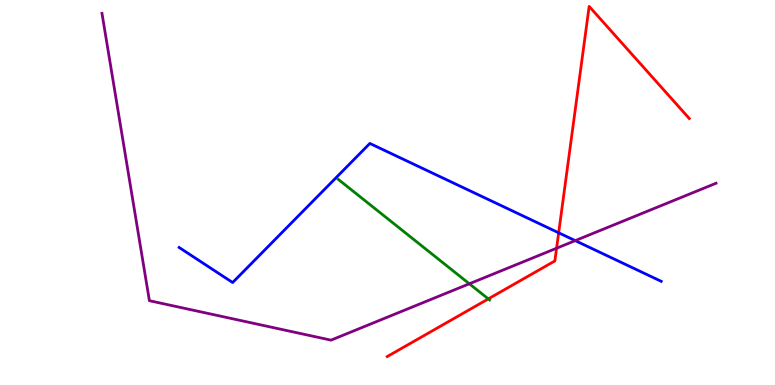[{'lines': ['blue', 'red'], 'intersections': [{'x': 7.21, 'y': 3.95}]}, {'lines': ['green', 'red'], 'intersections': [{'x': 6.3, 'y': 2.24}]}, {'lines': ['purple', 'red'], 'intersections': [{'x': 7.18, 'y': 3.55}]}, {'lines': ['blue', 'green'], 'intersections': []}, {'lines': ['blue', 'purple'], 'intersections': [{'x': 7.42, 'y': 3.75}]}, {'lines': ['green', 'purple'], 'intersections': [{'x': 6.06, 'y': 2.63}]}]